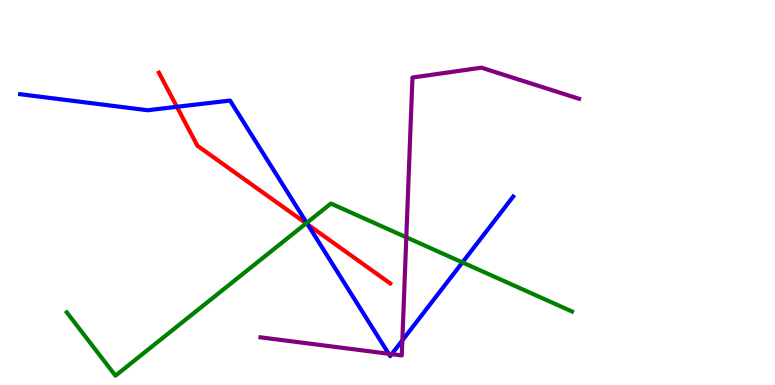[{'lines': ['blue', 'red'], 'intersections': [{'x': 2.28, 'y': 7.23}, {'x': 3.97, 'y': 4.17}]}, {'lines': ['green', 'red'], 'intersections': [{'x': 3.95, 'y': 4.2}]}, {'lines': ['purple', 'red'], 'intersections': []}, {'lines': ['blue', 'green'], 'intersections': [{'x': 3.96, 'y': 4.21}, {'x': 5.97, 'y': 3.18}]}, {'lines': ['blue', 'purple'], 'intersections': [{'x': 5.02, 'y': 0.812}, {'x': 5.05, 'y': 0.802}, {'x': 5.19, 'y': 1.16}]}, {'lines': ['green', 'purple'], 'intersections': [{'x': 5.24, 'y': 3.84}]}]